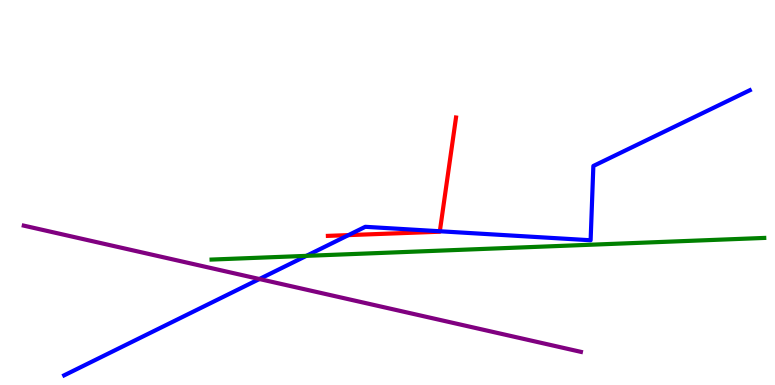[{'lines': ['blue', 'red'], 'intersections': [{'x': 4.5, 'y': 3.89}, {'x': 5.68, 'y': 3.99}]}, {'lines': ['green', 'red'], 'intersections': []}, {'lines': ['purple', 'red'], 'intersections': []}, {'lines': ['blue', 'green'], 'intersections': [{'x': 3.95, 'y': 3.35}]}, {'lines': ['blue', 'purple'], 'intersections': [{'x': 3.35, 'y': 2.75}]}, {'lines': ['green', 'purple'], 'intersections': []}]